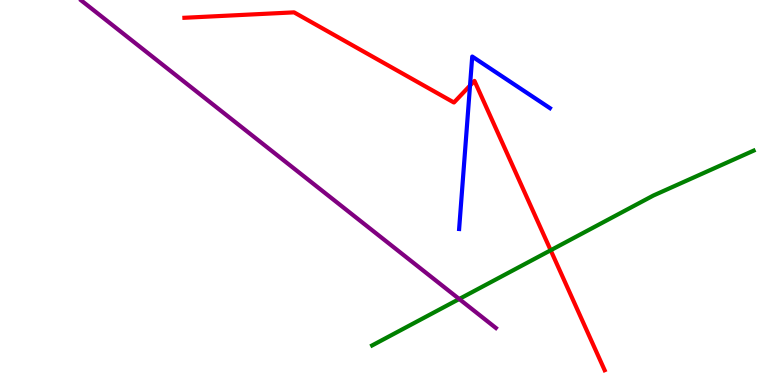[{'lines': ['blue', 'red'], 'intersections': [{'x': 6.06, 'y': 7.78}]}, {'lines': ['green', 'red'], 'intersections': [{'x': 7.11, 'y': 3.5}]}, {'lines': ['purple', 'red'], 'intersections': []}, {'lines': ['blue', 'green'], 'intersections': []}, {'lines': ['blue', 'purple'], 'intersections': []}, {'lines': ['green', 'purple'], 'intersections': [{'x': 5.93, 'y': 2.23}]}]